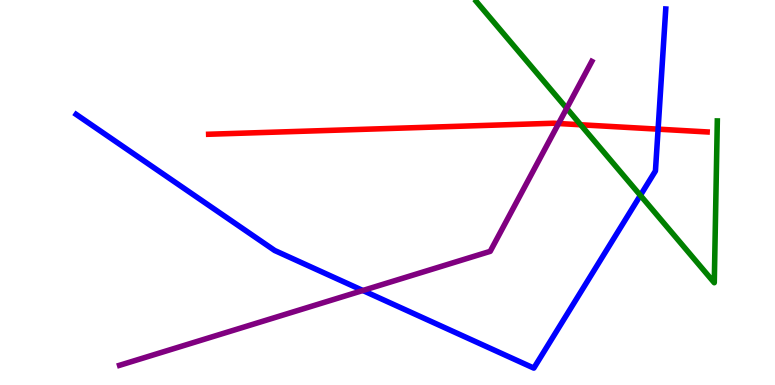[{'lines': ['blue', 'red'], 'intersections': [{'x': 8.49, 'y': 6.65}]}, {'lines': ['green', 'red'], 'intersections': [{'x': 7.49, 'y': 6.76}]}, {'lines': ['purple', 'red'], 'intersections': [{'x': 7.21, 'y': 6.79}]}, {'lines': ['blue', 'green'], 'intersections': [{'x': 8.26, 'y': 4.93}]}, {'lines': ['blue', 'purple'], 'intersections': [{'x': 4.68, 'y': 2.45}]}, {'lines': ['green', 'purple'], 'intersections': [{'x': 7.31, 'y': 7.19}]}]